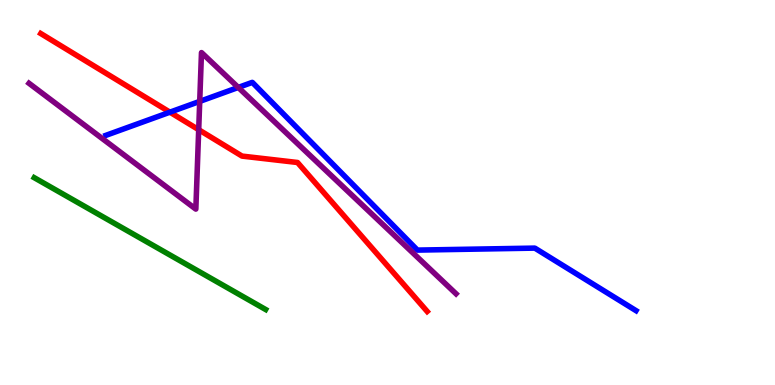[{'lines': ['blue', 'red'], 'intersections': [{'x': 2.19, 'y': 7.09}]}, {'lines': ['green', 'red'], 'intersections': []}, {'lines': ['purple', 'red'], 'intersections': [{'x': 2.56, 'y': 6.63}]}, {'lines': ['blue', 'green'], 'intersections': []}, {'lines': ['blue', 'purple'], 'intersections': [{'x': 2.58, 'y': 7.37}, {'x': 3.07, 'y': 7.73}]}, {'lines': ['green', 'purple'], 'intersections': []}]